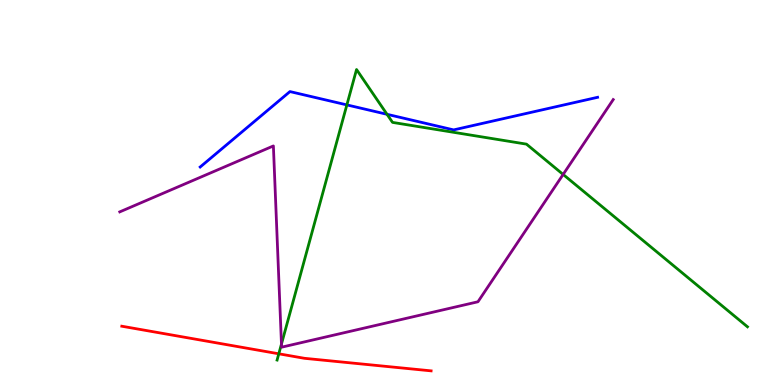[{'lines': ['blue', 'red'], 'intersections': []}, {'lines': ['green', 'red'], 'intersections': [{'x': 3.6, 'y': 0.81}]}, {'lines': ['purple', 'red'], 'intersections': []}, {'lines': ['blue', 'green'], 'intersections': [{'x': 4.48, 'y': 7.28}, {'x': 4.99, 'y': 7.03}]}, {'lines': ['blue', 'purple'], 'intersections': []}, {'lines': ['green', 'purple'], 'intersections': [{'x': 3.63, 'y': 1.06}, {'x': 7.27, 'y': 5.47}]}]